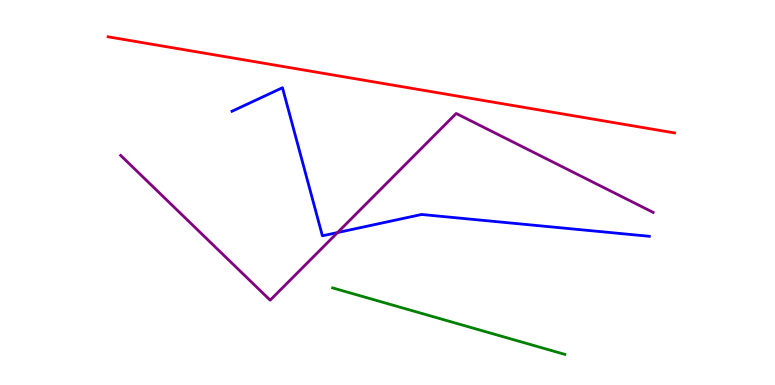[{'lines': ['blue', 'red'], 'intersections': []}, {'lines': ['green', 'red'], 'intersections': []}, {'lines': ['purple', 'red'], 'intersections': []}, {'lines': ['blue', 'green'], 'intersections': []}, {'lines': ['blue', 'purple'], 'intersections': [{'x': 4.36, 'y': 3.96}]}, {'lines': ['green', 'purple'], 'intersections': []}]